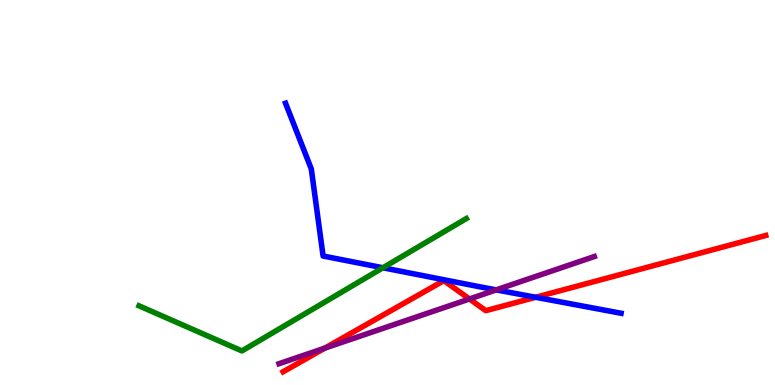[{'lines': ['blue', 'red'], 'intersections': [{'x': 6.91, 'y': 2.28}]}, {'lines': ['green', 'red'], 'intersections': []}, {'lines': ['purple', 'red'], 'intersections': [{'x': 4.19, 'y': 0.958}, {'x': 6.06, 'y': 2.23}]}, {'lines': ['blue', 'green'], 'intersections': [{'x': 4.94, 'y': 3.04}]}, {'lines': ['blue', 'purple'], 'intersections': [{'x': 6.4, 'y': 2.47}]}, {'lines': ['green', 'purple'], 'intersections': []}]